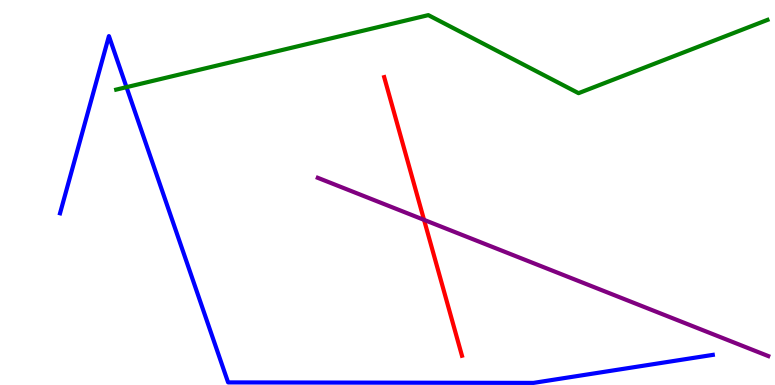[{'lines': ['blue', 'red'], 'intersections': []}, {'lines': ['green', 'red'], 'intersections': []}, {'lines': ['purple', 'red'], 'intersections': [{'x': 5.47, 'y': 4.29}]}, {'lines': ['blue', 'green'], 'intersections': [{'x': 1.63, 'y': 7.74}]}, {'lines': ['blue', 'purple'], 'intersections': []}, {'lines': ['green', 'purple'], 'intersections': []}]